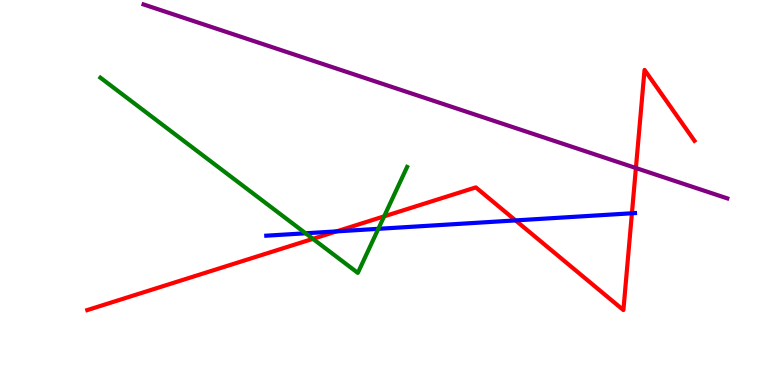[{'lines': ['blue', 'red'], 'intersections': [{'x': 4.34, 'y': 3.99}, {'x': 6.65, 'y': 4.28}, {'x': 8.15, 'y': 4.46}]}, {'lines': ['green', 'red'], 'intersections': [{'x': 4.04, 'y': 3.8}, {'x': 4.96, 'y': 4.38}]}, {'lines': ['purple', 'red'], 'intersections': [{'x': 8.21, 'y': 5.64}]}, {'lines': ['blue', 'green'], 'intersections': [{'x': 3.94, 'y': 3.94}, {'x': 4.88, 'y': 4.06}]}, {'lines': ['blue', 'purple'], 'intersections': []}, {'lines': ['green', 'purple'], 'intersections': []}]